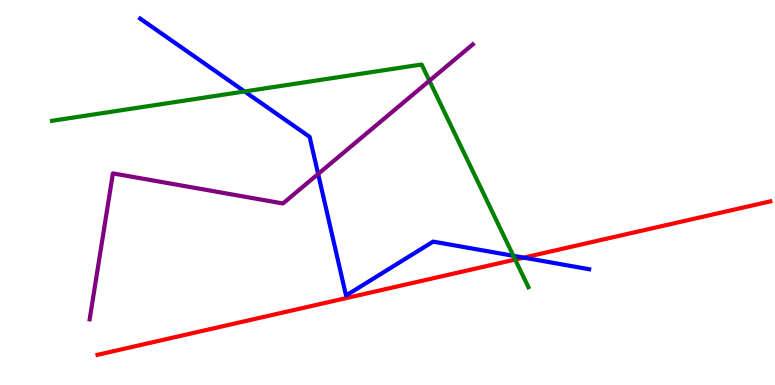[{'lines': ['blue', 'red'], 'intersections': [{'x': 6.76, 'y': 3.31}]}, {'lines': ['green', 'red'], 'intersections': [{'x': 6.65, 'y': 3.26}]}, {'lines': ['purple', 'red'], 'intersections': []}, {'lines': ['blue', 'green'], 'intersections': [{'x': 3.16, 'y': 7.62}, {'x': 6.62, 'y': 3.36}]}, {'lines': ['blue', 'purple'], 'intersections': [{'x': 4.11, 'y': 5.48}]}, {'lines': ['green', 'purple'], 'intersections': [{'x': 5.54, 'y': 7.9}]}]